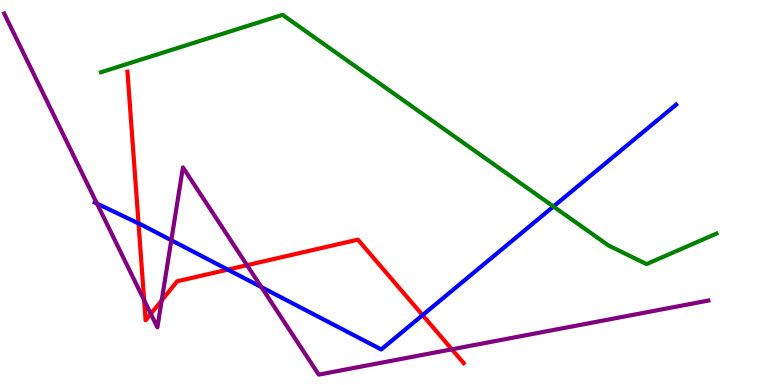[{'lines': ['blue', 'red'], 'intersections': [{'x': 1.79, 'y': 4.2}, {'x': 2.94, 'y': 3.0}, {'x': 5.45, 'y': 1.81}]}, {'lines': ['green', 'red'], 'intersections': []}, {'lines': ['purple', 'red'], 'intersections': [{'x': 1.86, 'y': 2.2}, {'x': 1.95, 'y': 1.85}, {'x': 2.09, 'y': 2.2}, {'x': 3.19, 'y': 3.11}, {'x': 5.83, 'y': 0.927}]}, {'lines': ['blue', 'green'], 'intersections': [{'x': 7.14, 'y': 4.64}]}, {'lines': ['blue', 'purple'], 'intersections': [{'x': 1.25, 'y': 4.71}, {'x': 2.21, 'y': 3.76}, {'x': 3.37, 'y': 2.54}]}, {'lines': ['green', 'purple'], 'intersections': []}]